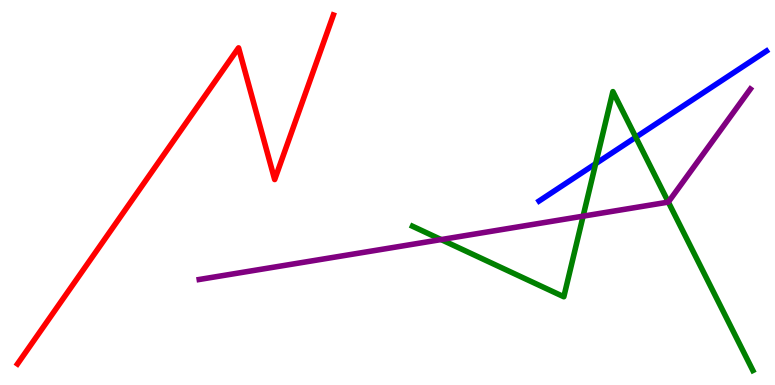[{'lines': ['blue', 'red'], 'intersections': []}, {'lines': ['green', 'red'], 'intersections': []}, {'lines': ['purple', 'red'], 'intersections': []}, {'lines': ['blue', 'green'], 'intersections': [{'x': 7.69, 'y': 5.75}, {'x': 8.2, 'y': 6.44}]}, {'lines': ['blue', 'purple'], 'intersections': []}, {'lines': ['green', 'purple'], 'intersections': [{'x': 5.69, 'y': 3.78}, {'x': 7.52, 'y': 4.39}, {'x': 8.62, 'y': 4.75}]}]